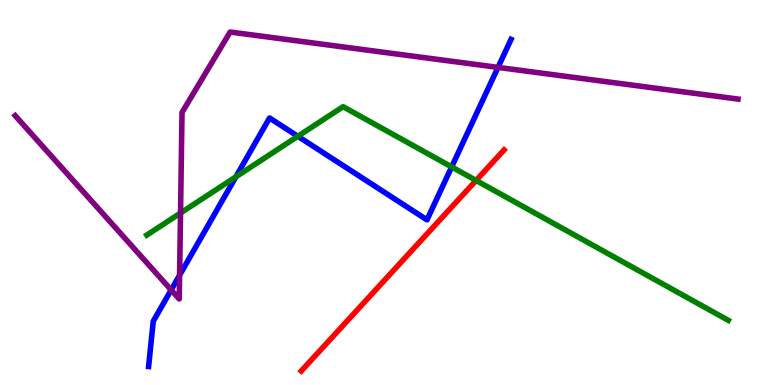[{'lines': ['blue', 'red'], 'intersections': []}, {'lines': ['green', 'red'], 'intersections': [{'x': 6.14, 'y': 5.31}]}, {'lines': ['purple', 'red'], 'intersections': []}, {'lines': ['blue', 'green'], 'intersections': [{'x': 3.04, 'y': 5.41}, {'x': 3.84, 'y': 6.46}, {'x': 5.83, 'y': 5.66}]}, {'lines': ['blue', 'purple'], 'intersections': [{'x': 2.21, 'y': 2.47}, {'x': 2.32, 'y': 2.85}, {'x': 6.43, 'y': 8.25}]}, {'lines': ['green', 'purple'], 'intersections': [{'x': 2.33, 'y': 4.47}]}]